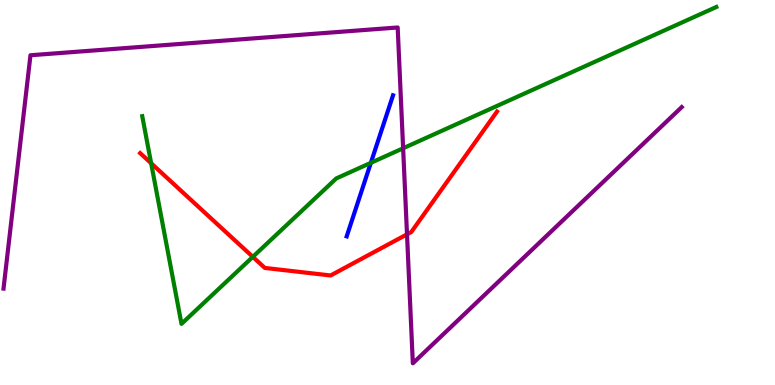[{'lines': ['blue', 'red'], 'intersections': []}, {'lines': ['green', 'red'], 'intersections': [{'x': 1.95, 'y': 5.76}, {'x': 3.26, 'y': 3.33}]}, {'lines': ['purple', 'red'], 'intersections': [{'x': 5.25, 'y': 3.91}]}, {'lines': ['blue', 'green'], 'intersections': [{'x': 4.79, 'y': 5.77}]}, {'lines': ['blue', 'purple'], 'intersections': []}, {'lines': ['green', 'purple'], 'intersections': [{'x': 5.2, 'y': 6.15}]}]